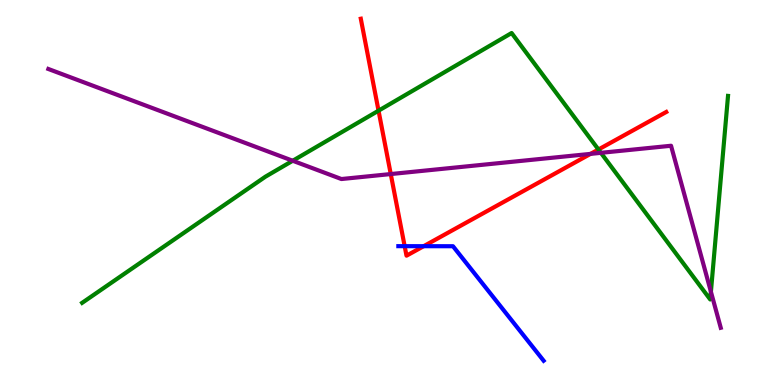[{'lines': ['blue', 'red'], 'intersections': [{'x': 5.22, 'y': 3.61}, {'x': 5.47, 'y': 3.61}]}, {'lines': ['green', 'red'], 'intersections': [{'x': 4.88, 'y': 7.13}, {'x': 7.72, 'y': 6.12}]}, {'lines': ['purple', 'red'], 'intersections': [{'x': 5.04, 'y': 5.48}, {'x': 7.62, 'y': 6.0}]}, {'lines': ['blue', 'green'], 'intersections': []}, {'lines': ['blue', 'purple'], 'intersections': []}, {'lines': ['green', 'purple'], 'intersections': [{'x': 3.78, 'y': 5.82}, {'x': 7.75, 'y': 6.03}, {'x': 9.17, 'y': 2.42}]}]